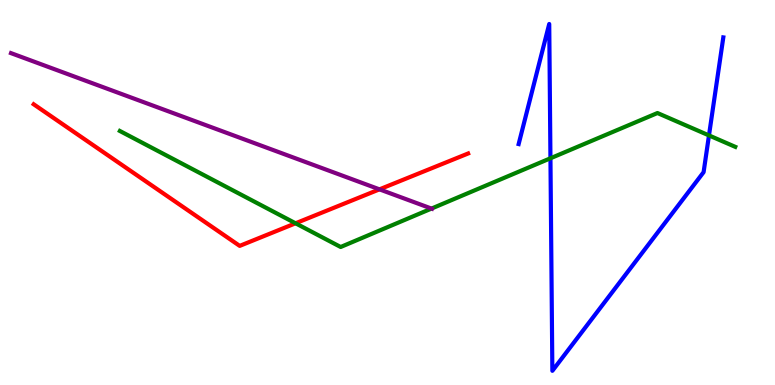[{'lines': ['blue', 'red'], 'intersections': []}, {'lines': ['green', 'red'], 'intersections': [{'x': 3.81, 'y': 4.2}]}, {'lines': ['purple', 'red'], 'intersections': [{'x': 4.9, 'y': 5.08}]}, {'lines': ['blue', 'green'], 'intersections': [{'x': 7.1, 'y': 5.89}, {'x': 9.15, 'y': 6.48}]}, {'lines': ['blue', 'purple'], 'intersections': []}, {'lines': ['green', 'purple'], 'intersections': [{'x': 5.57, 'y': 4.58}]}]